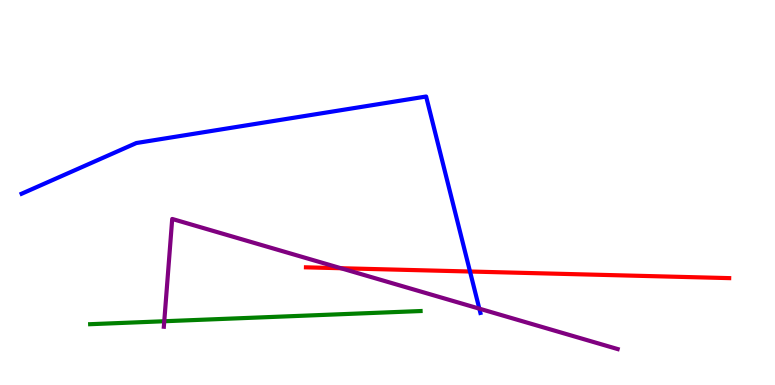[{'lines': ['blue', 'red'], 'intersections': [{'x': 6.06, 'y': 2.95}]}, {'lines': ['green', 'red'], 'intersections': []}, {'lines': ['purple', 'red'], 'intersections': [{'x': 4.4, 'y': 3.03}]}, {'lines': ['blue', 'green'], 'intersections': []}, {'lines': ['blue', 'purple'], 'intersections': [{'x': 6.18, 'y': 1.98}]}, {'lines': ['green', 'purple'], 'intersections': [{'x': 2.12, 'y': 1.66}]}]